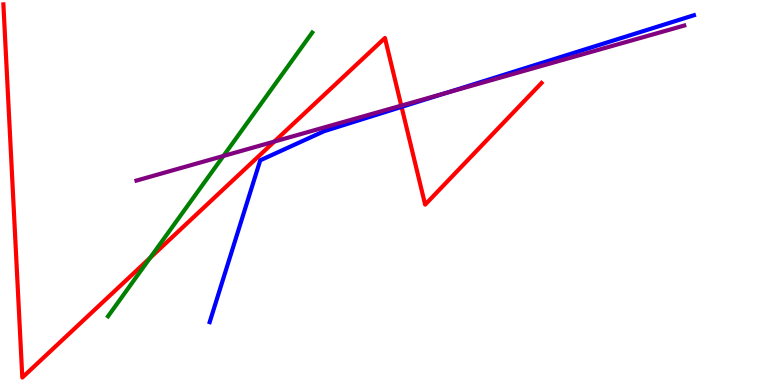[{'lines': ['blue', 'red'], 'intersections': [{'x': 5.18, 'y': 7.22}]}, {'lines': ['green', 'red'], 'intersections': [{'x': 1.94, 'y': 3.3}]}, {'lines': ['purple', 'red'], 'intersections': [{'x': 3.54, 'y': 6.32}, {'x': 5.18, 'y': 7.26}]}, {'lines': ['blue', 'green'], 'intersections': []}, {'lines': ['blue', 'purple'], 'intersections': [{'x': 5.75, 'y': 7.58}]}, {'lines': ['green', 'purple'], 'intersections': [{'x': 2.88, 'y': 5.95}]}]